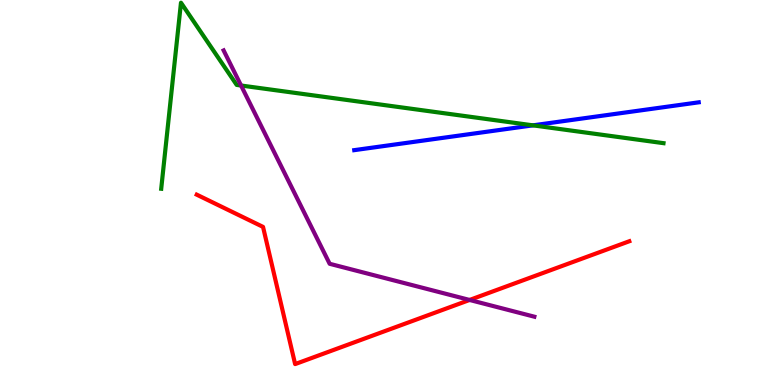[{'lines': ['blue', 'red'], 'intersections': []}, {'lines': ['green', 'red'], 'intersections': []}, {'lines': ['purple', 'red'], 'intersections': [{'x': 6.06, 'y': 2.21}]}, {'lines': ['blue', 'green'], 'intersections': [{'x': 6.88, 'y': 6.74}]}, {'lines': ['blue', 'purple'], 'intersections': []}, {'lines': ['green', 'purple'], 'intersections': [{'x': 3.11, 'y': 7.78}]}]